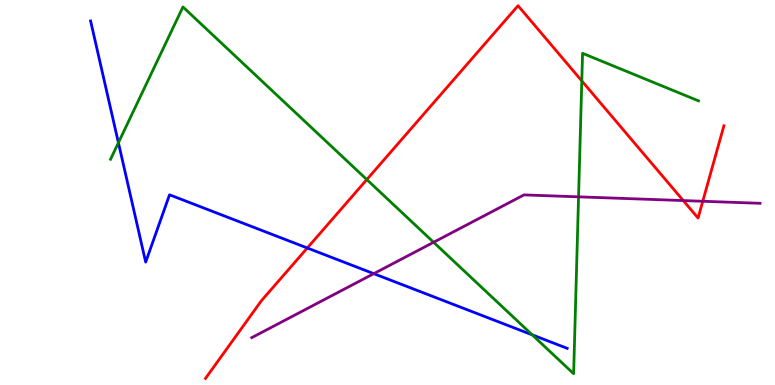[{'lines': ['blue', 'red'], 'intersections': [{'x': 3.97, 'y': 3.56}]}, {'lines': ['green', 'red'], 'intersections': [{'x': 4.73, 'y': 5.34}, {'x': 7.51, 'y': 7.9}]}, {'lines': ['purple', 'red'], 'intersections': [{'x': 8.82, 'y': 4.79}, {'x': 9.07, 'y': 4.77}]}, {'lines': ['blue', 'green'], 'intersections': [{'x': 1.53, 'y': 6.29}, {'x': 6.87, 'y': 1.3}]}, {'lines': ['blue', 'purple'], 'intersections': [{'x': 4.82, 'y': 2.89}]}, {'lines': ['green', 'purple'], 'intersections': [{'x': 5.6, 'y': 3.71}, {'x': 7.47, 'y': 4.89}]}]